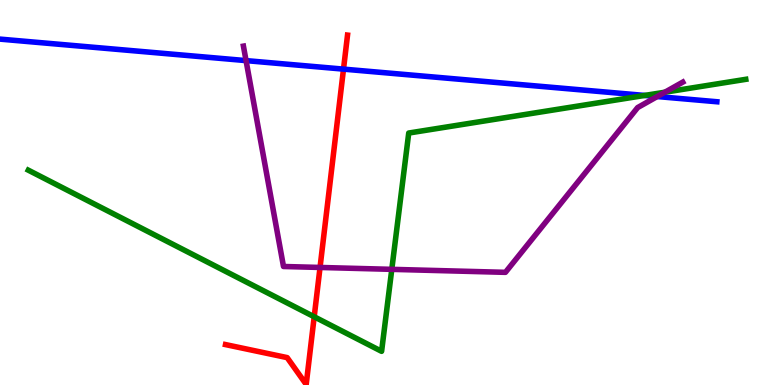[{'lines': ['blue', 'red'], 'intersections': [{'x': 4.43, 'y': 8.2}]}, {'lines': ['green', 'red'], 'intersections': [{'x': 4.05, 'y': 1.77}]}, {'lines': ['purple', 'red'], 'intersections': [{'x': 4.13, 'y': 3.05}]}, {'lines': ['blue', 'green'], 'intersections': [{'x': 8.32, 'y': 7.52}]}, {'lines': ['blue', 'purple'], 'intersections': [{'x': 3.17, 'y': 8.43}, {'x': 8.48, 'y': 7.49}]}, {'lines': ['green', 'purple'], 'intersections': [{'x': 5.06, 'y': 3.0}, {'x': 8.58, 'y': 7.6}]}]